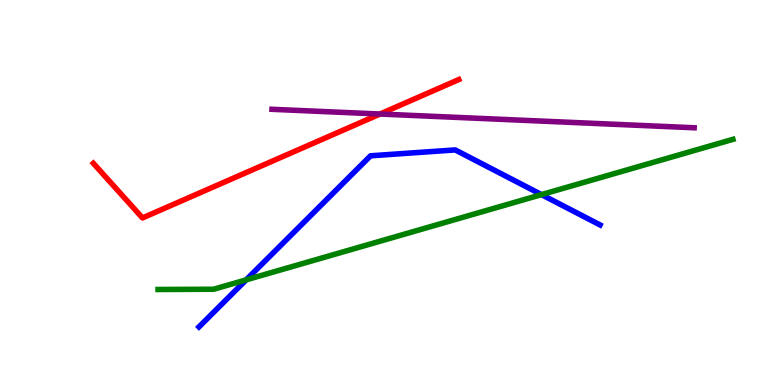[{'lines': ['blue', 'red'], 'intersections': []}, {'lines': ['green', 'red'], 'intersections': []}, {'lines': ['purple', 'red'], 'intersections': [{'x': 4.9, 'y': 7.04}]}, {'lines': ['blue', 'green'], 'intersections': [{'x': 3.18, 'y': 2.73}, {'x': 6.99, 'y': 4.95}]}, {'lines': ['blue', 'purple'], 'intersections': []}, {'lines': ['green', 'purple'], 'intersections': []}]